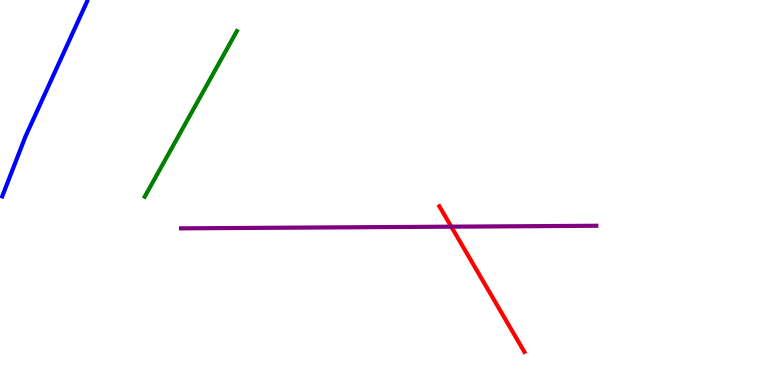[{'lines': ['blue', 'red'], 'intersections': []}, {'lines': ['green', 'red'], 'intersections': []}, {'lines': ['purple', 'red'], 'intersections': [{'x': 5.82, 'y': 4.11}]}, {'lines': ['blue', 'green'], 'intersections': []}, {'lines': ['blue', 'purple'], 'intersections': []}, {'lines': ['green', 'purple'], 'intersections': []}]